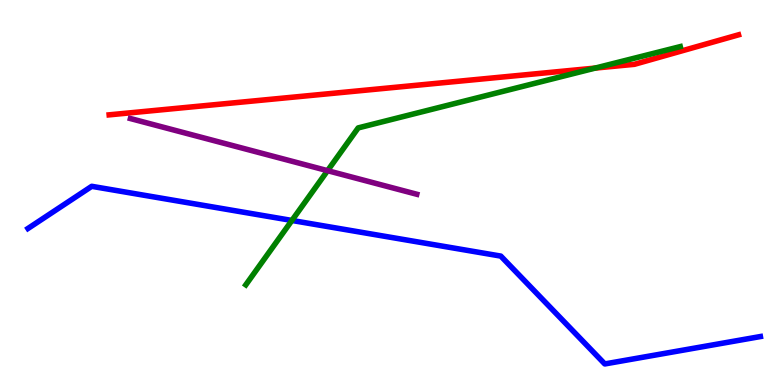[{'lines': ['blue', 'red'], 'intersections': []}, {'lines': ['green', 'red'], 'intersections': [{'x': 7.68, 'y': 8.23}]}, {'lines': ['purple', 'red'], 'intersections': []}, {'lines': ['blue', 'green'], 'intersections': [{'x': 3.77, 'y': 4.27}]}, {'lines': ['blue', 'purple'], 'intersections': []}, {'lines': ['green', 'purple'], 'intersections': [{'x': 4.23, 'y': 5.57}]}]